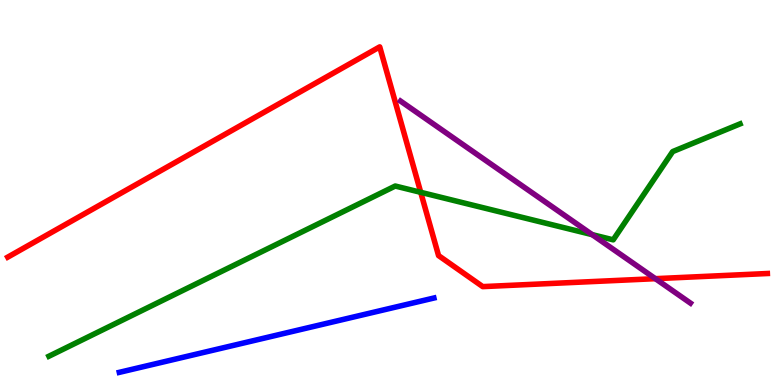[{'lines': ['blue', 'red'], 'intersections': []}, {'lines': ['green', 'red'], 'intersections': [{'x': 5.43, 'y': 5.0}]}, {'lines': ['purple', 'red'], 'intersections': [{'x': 8.46, 'y': 2.76}]}, {'lines': ['blue', 'green'], 'intersections': []}, {'lines': ['blue', 'purple'], 'intersections': []}, {'lines': ['green', 'purple'], 'intersections': [{'x': 7.64, 'y': 3.91}]}]